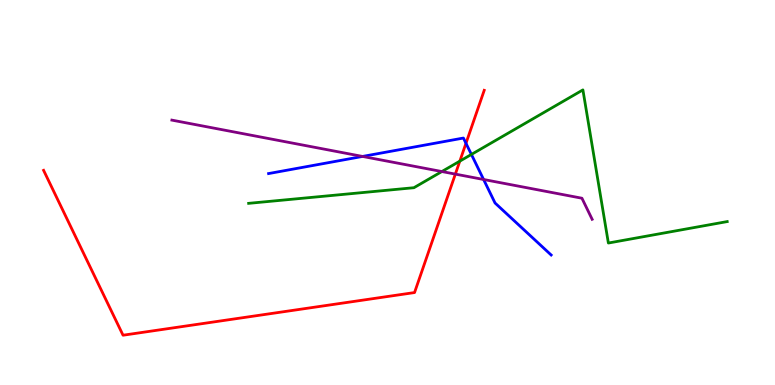[{'lines': ['blue', 'red'], 'intersections': [{'x': 6.01, 'y': 6.28}]}, {'lines': ['green', 'red'], 'intersections': [{'x': 5.93, 'y': 5.81}]}, {'lines': ['purple', 'red'], 'intersections': [{'x': 5.88, 'y': 5.48}]}, {'lines': ['blue', 'green'], 'intersections': [{'x': 6.08, 'y': 5.99}]}, {'lines': ['blue', 'purple'], 'intersections': [{'x': 4.68, 'y': 5.94}, {'x': 6.24, 'y': 5.34}]}, {'lines': ['green', 'purple'], 'intersections': [{'x': 5.7, 'y': 5.54}]}]